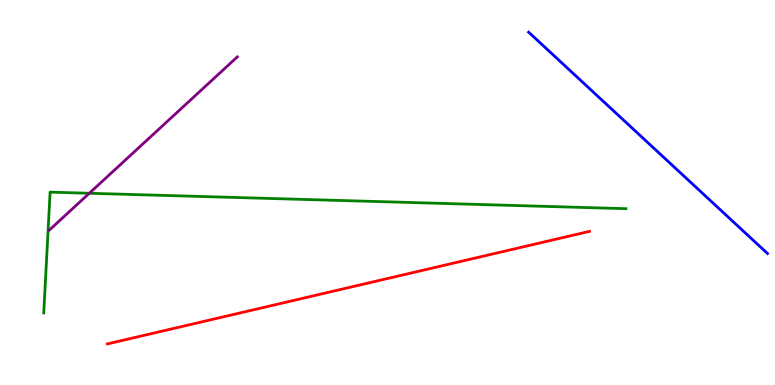[{'lines': ['blue', 'red'], 'intersections': []}, {'lines': ['green', 'red'], 'intersections': []}, {'lines': ['purple', 'red'], 'intersections': []}, {'lines': ['blue', 'green'], 'intersections': []}, {'lines': ['blue', 'purple'], 'intersections': []}, {'lines': ['green', 'purple'], 'intersections': [{'x': 1.15, 'y': 4.98}]}]